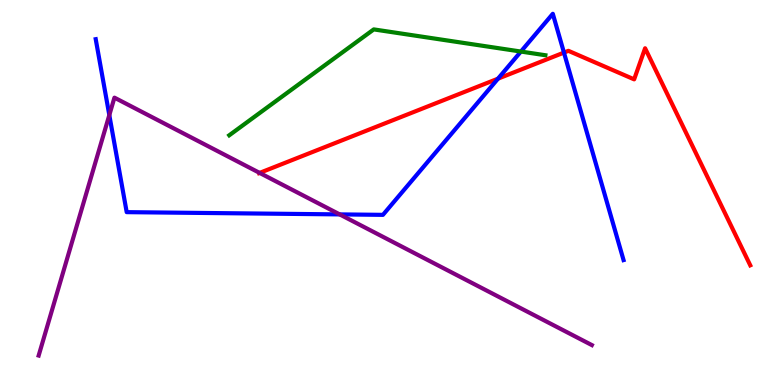[{'lines': ['blue', 'red'], 'intersections': [{'x': 6.43, 'y': 7.96}, {'x': 7.28, 'y': 8.63}]}, {'lines': ['green', 'red'], 'intersections': []}, {'lines': ['purple', 'red'], 'intersections': [{'x': 3.35, 'y': 5.51}]}, {'lines': ['blue', 'green'], 'intersections': [{'x': 6.72, 'y': 8.66}]}, {'lines': ['blue', 'purple'], 'intersections': [{'x': 1.41, 'y': 7.01}, {'x': 4.38, 'y': 4.43}]}, {'lines': ['green', 'purple'], 'intersections': []}]